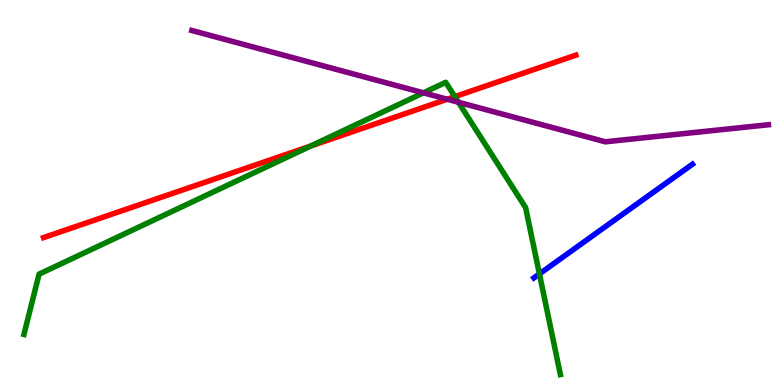[{'lines': ['blue', 'red'], 'intersections': []}, {'lines': ['green', 'red'], 'intersections': [{'x': 4.01, 'y': 6.21}, {'x': 5.87, 'y': 7.49}]}, {'lines': ['purple', 'red'], 'intersections': [{'x': 5.77, 'y': 7.42}]}, {'lines': ['blue', 'green'], 'intersections': [{'x': 6.96, 'y': 2.89}]}, {'lines': ['blue', 'purple'], 'intersections': []}, {'lines': ['green', 'purple'], 'intersections': [{'x': 5.46, 'y': 7.59}, {'x': 5.92, 'y': 7.34}]}]